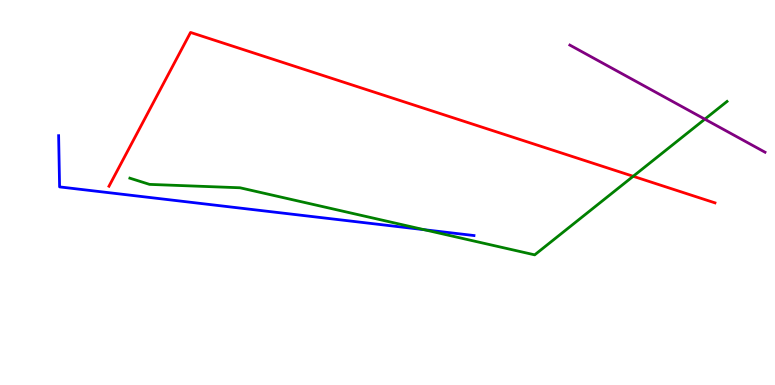[{'lines': ['blue', 'red'], 'intersections': []}, {'lines': ['green', 'red'], 'intersections': [{'x': 8.17, 'y': 5.42}]}, {'lines': ['purple', 'red'], 'intersections': []}, {'lines': ['blue', 'green'], 'intersections': [{'x': 5.47, 'y': 4.03}]}, {'lines': ['blue', 'purple'], 'intersections': []}, {'lines': ['green', 'purple'], 'intersections': [{'x': 9.09, 'y': 6.9}]}]